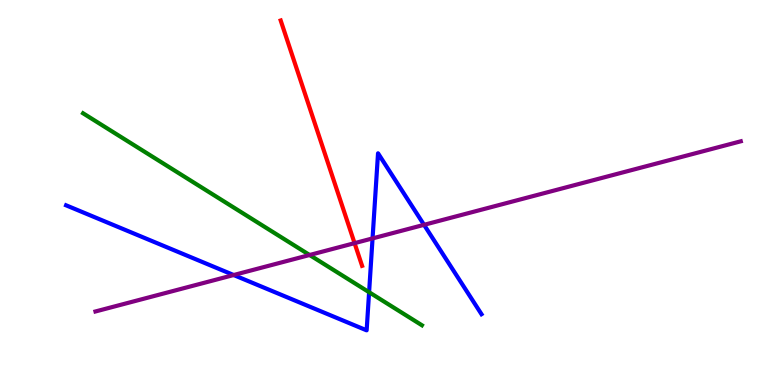[{'lines': ['blue', 'red'], 'intersections': []}, {'lines': ['green', 'red'], 'intersections': []}, {'lines': ['purple', 'red'], 'intersections': [{'x': 4.58, 'y': 3.68}]}, {'lines': ['blue', 'green'], 'intersections': [{'x': 4.76, 'y': 2.41}]}, {'lines': ['blue', 'purple'], 'intersections': [{'x': 3.02, 'y': 2.86}, {'x': 4.81, 'y': 3.81}, {'x': 5.47, 'y': 4.16}]}, {'lines': ['green', 'purple'], 'intersections': [{'x': 3.99, 'y': 3.38}]}]